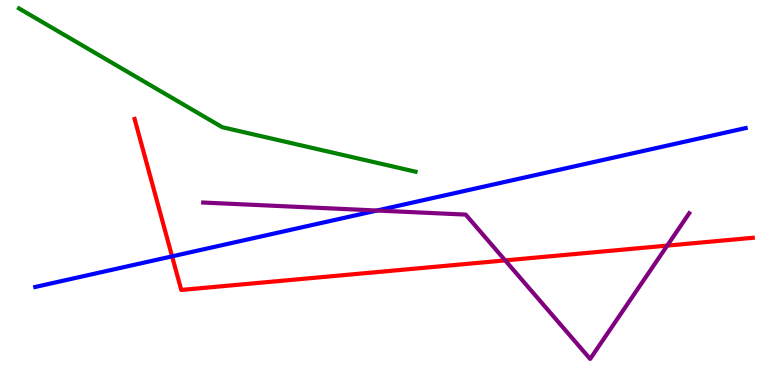[{'lines': ['blue', 'red'], 'intersections': [{'x': 2.22, 'y': 3.34}]}, {'lines': ['green', 'red'], 'intersections': []}, {'lines': ['purple', 'red'], 'intersections': [{'x': 6.52, 'y': 3.24}, {'x': 8.61, 'y': 3.62}]}, {'lines': ['blue', 'green'], 'intersections': []}, {'lines': ['blue', 'purple'], 'intersections': [{'x': 4.86, 'y': 4.53}]}, {'lines': ['green', 'purple'], 'intersections': []}]